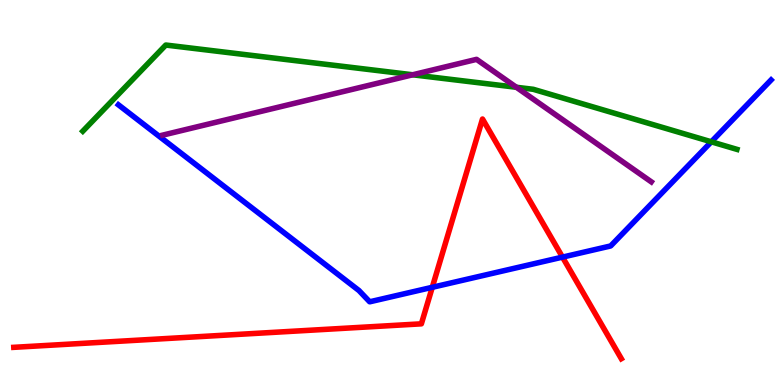[{'lines': ['blue', 'red'], 'intersections': [{'x': 5.58, 'y': 2.54}, {'x': 7.26, 'y': 3.32}]}, {'lines': ['green', 'red'], 'intersections': []}, {'lines': ['purple', 'red'], 'intersections': []}, {'lines': ['blue', 'green'], 'intersections': [{'x': 9.18, 'y': 6.32}]}, {'lines': ['blue', 'purple'], 'intersections': []}, {'lines': ['green', 'purple'], 'intersections': [{'x': 5.32, 'y': 8.06}, {'x': 6.66, 'y': 7.73}]}]